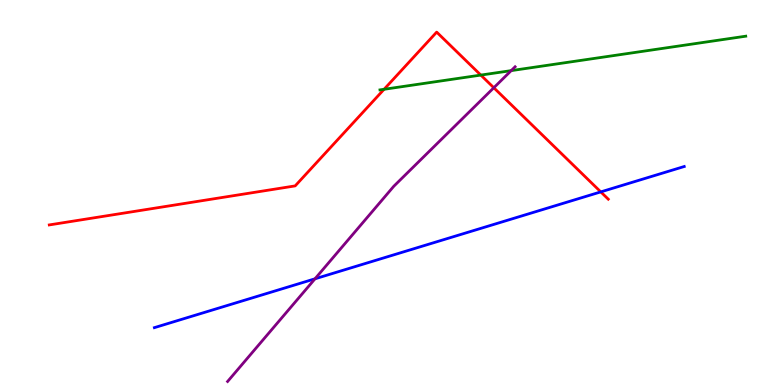[{'lines': ['blue', 'red'], 'intersections': [{'x': 7.75, 'y': 5.02}]}, {'lines': ['green', 'red'], 'intersections': [{'x': 4.96, 'y': 7.68}, {'x': 6.2, 'y': 8.05}]}, {'lines': ['purple', 'red'], 'intersections': [{'x': 6.37, 'y': 7.72}]}, {'lines': ['blue', 'green'], 'intersections': []}, {'lines': ['blue', 'purple'], 'intersections': [{'x': 4.06, 'y': 2.76}]}, {'lines': ['green', 'purple'], 'intersections': [{'x': 6.6, 'y': 8.17}]}]